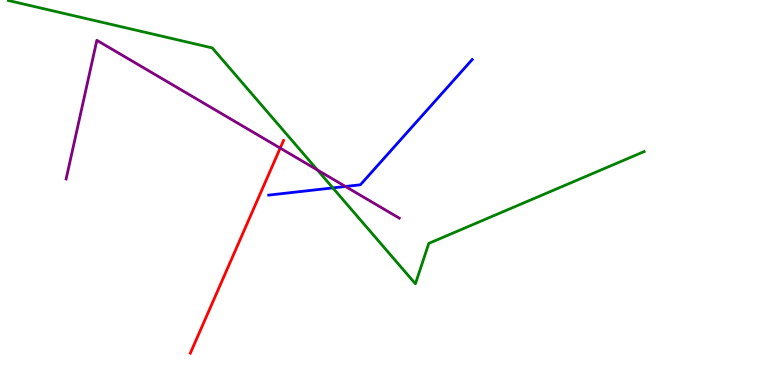[{'lines': ['blue', 'red'], 'intersections': []}, {'lines': ['green', 'red'], 'intersections': []}, {'lines': ['purple', 'red'], 'intersections': [{'x': 3.62, 'y': 6.15}]}, {'lines': ['blue', 'green'], 'intersections': [{'x': 4.29, 'y': 5.12}]}, {'lines': ['blue', 'purple'], 'intersections': [{'x': 4.46, 'y': 5.16}]}, {'lines': ['green', 'purple'], 'intersections': [{'x': 4.1, 'y': 5.58}]}]